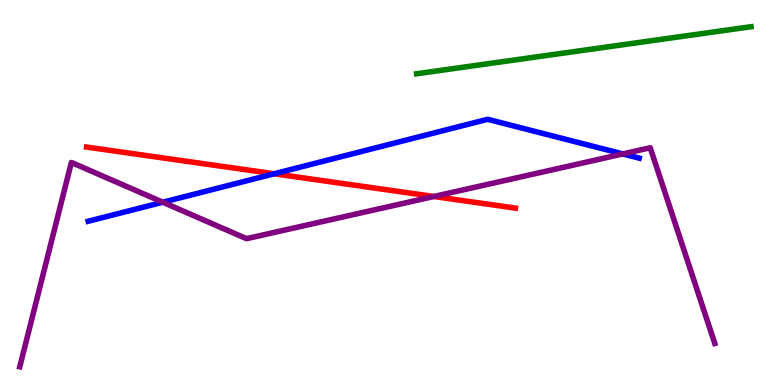[{'lines': ['blue', 'red'], 'intersections': [{'x': 3.54, 'y': 5.49}]}, {'lines': ['green', 'red'], 'intersections': []}, {'lines': ['purple', 'red'], 'intersections': [{'x': 5.6, 'y': 4.9}]}, {'lines': ['blue', 'green'], 'intersections': []}, {'lines': ['blue', 'purple'], 'intersections': [{'x': 2.1, 'y': 4.75}, {'x': 8.04, 'y': 6.0}]}, {'lines': ['green', 'purple'], 'intersections': []}]